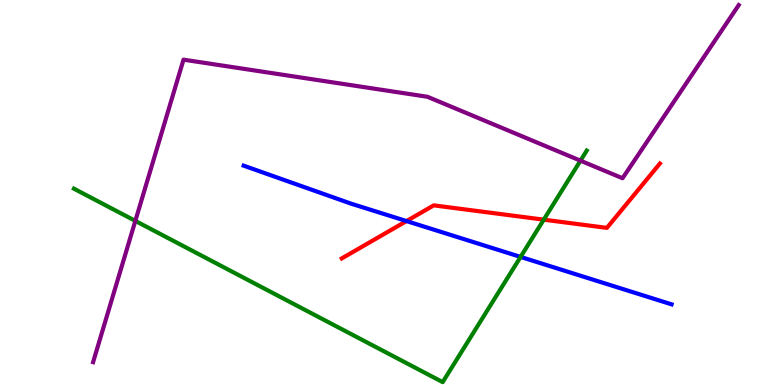[{'lines': ['blue', 'red'], 'intersections': [{'x': 5.25, 'y': 4.26}]}, {'lines': ['green', 'red'], 'intersections': [{'x': 7.02, 'y': 4.29}]}, {'lines': ['purple', 'red'], 'intersections': []}, {'lines': ['blue', 'green'], 'intersections': [{'x': 6.72, 'y': 3.33}]}, {'lines': ['blue', 'purple'], 'intersections': []}, {'lines': ['green', 'purple'], 'intersections': [{'x': 1.75, 'y': 4.26}, {'x': 7.49, 'y': 5.83}]}]